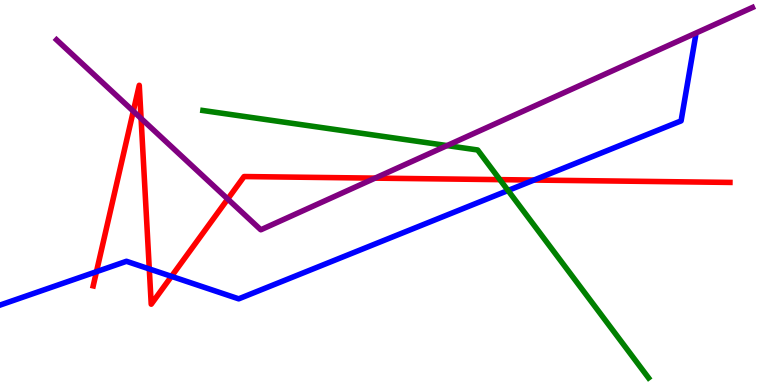[{'lines': ['blue', 'red'], 'intersections': [{'x': 1.24, 'y': 2.94}, {'x': 1.93, 'y': 3.01}, {'x': 2.21, 'y': 2.82}, {'x': 6.89, 'y': 5.32}]}, {'lines': ['green', 'red'], 'intersections': [{'x': 6.45, 'y': 5.33}]}, {'lines': ['purple', 'red'], 'intersections': [{'x': 1.72, 'y': 7.11}, {'x': 1.82, 'y': 6.92}, {'x': 2.94, 'y': 4.83}, {'x': 4.84, 'y': 5.37}]}, {'lines': ['blue', 'green'], 'intersections': [{'x': 6.56, 'y': 5.05}]}, {'lines': ['blue', 'purple'], 'intersections': []}, {'lines': ['green', 'purple'], 'intersections': [{'x': 5.77, 'y': 6.22}]}]